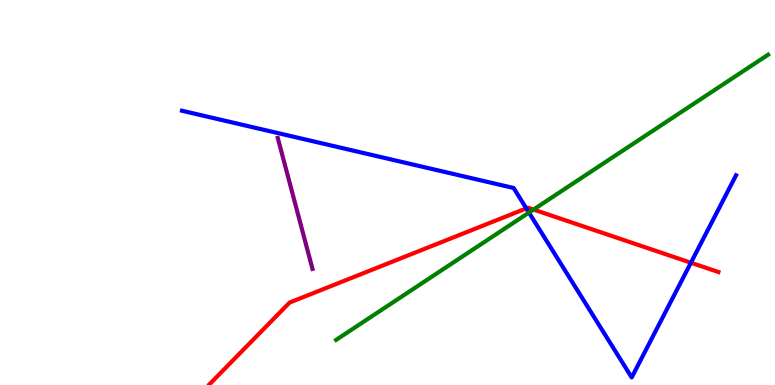[{'lines': ['blue', 'red'], 'intersections': [{'x': 6.79, 'y': 4.59}, {'x': 8.91, 'y': 3.18}]}, {'lines': ['green', 'red'], 'intersections': [{'x': 6.88, 'y': 4.56}]}, {'lines': ['purple', 'red'], 'intersections': []}, {'lines': ['blue', 'green'], 'intersections': [{'x': 6.83, 'y': 4.48}]}, {'lines': ['blue', 'purple'], 'intersections': []}, {'lines': ['green', 'purple'], 'intersections': []}]